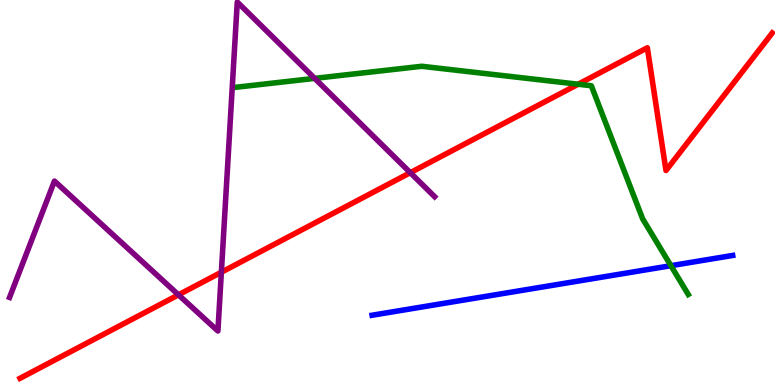[{'lines': ['blue', 'red'], 'intersections': []}, {'lines': ['green', 'red'], 'intersections': [{'x': 7.46, 'y': 7.81}]}, {'lines': ['purple', 'red'], 'intersections': [{'x': 2.3, 'y': 2.34}, {'x': 2.86, 'y': 2.93}, {'x': 5.29, 'y': 5.51}]}, {'lines': ['blue', 'green'], 'intersections': [{'x': 8.66, 'y': 3.1}]}, {'lines': ['blue', 'purple'], 'intersections': []}, {'lines': ['green', 'purple'], 'intersections': [{'x': 4.06, 'y': 7.96}]}]